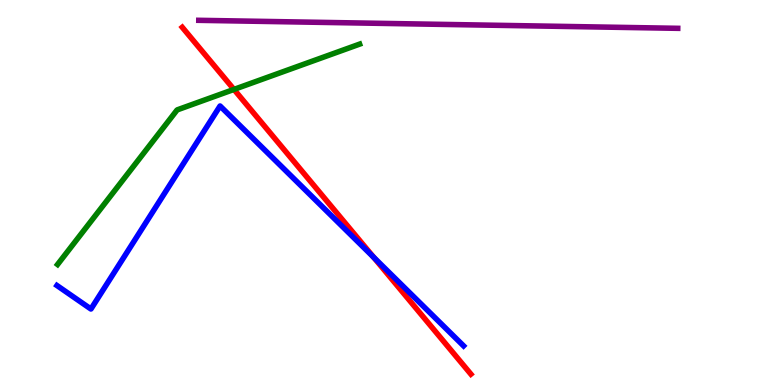[{'lines': ['blue', 'red'], 'intersections': [{'x': 4.82, 'y': 3.32}]}, {'lines': ['green', 'red'], 'intersections': [{'x': 3.02, 'y': 7.68}]}, {'lines': ['purple', 'red'], 'intersections': []}, {'lines': ['blue', 'green'], 'intersections': []}, {'lines': ['blue', 'purple'], 'intersections': []}, {'lines': ['green', 'purple'], 'intersections': []}]